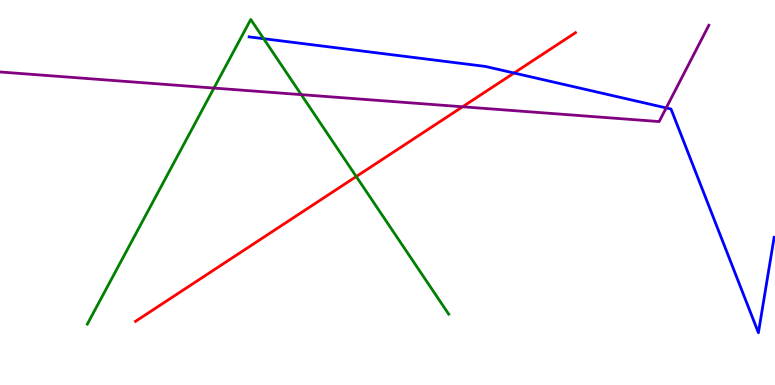[{'lines': ['blue', 'red'], 'intersections': [{'x': 6.63, 'y': 8.1}]}, {'lines': ['green', 'red'], 'intersections': [{'x': 4.6, 'y': 5.41}]}, {'lines': ['purple', 'red'], 'intersections': [{'x': 5.97, 'y': 7.23}]}, {'lines': ['blue', 'green'], 'intersections': [{'x': 3.4, 'y': 8.99}]}, {'lines': ['blue', 'purple'], 'intersections': [{'x': 8.6, 'y': 7.2}]}, {'lines': ['green', 'purple'], 'intersections': [{'x': 2.76, 'y': 7.71}, {'x': 3.89, 'y': 7.54}]}]